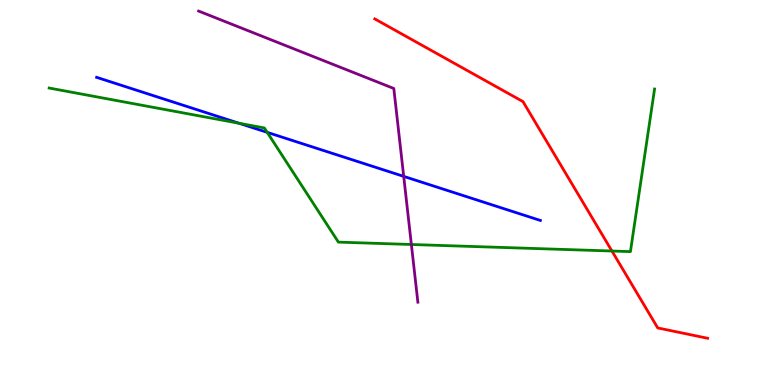[{'lines': ['blue', 'red'], 'intersections': []}, {'lines': ['green', 'red'], 'intersections': [{'x': 7.9, 'y': 3.48}]}, {'lines': ['purple', 'red'], 'intersections': []}, {'lines': ['blue', 'green'], 'intersections': [{'x': 3.08, 'y': 6.8}, {'x': 3.45, 'y': 6.56}]}, {'lines': ['blue', 'purple'], 'intersections': [{'x': 5.21, 'y': 5.42}]}, {'lines': ['green', 'purple'], 'intersections': [{'x': 5.31, 'y': 3.65}]}]